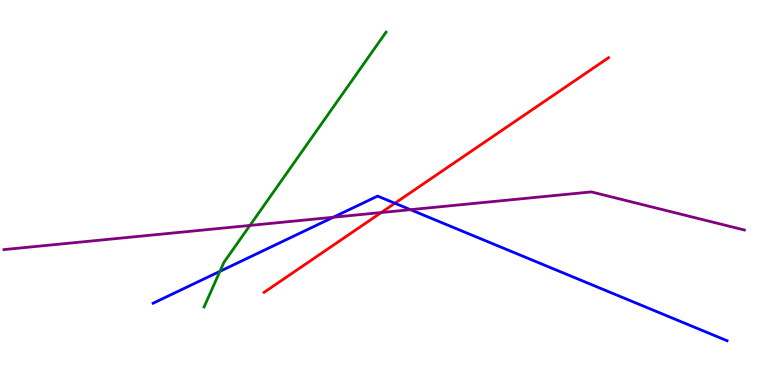[{'lines': ['blue', 'red'], 'intersections': [{'x': 5.1, 'y': 4.72}]}, {'lines': ['green', 'red'], 'intersections': []}, {'lines': ['purple', 'red'], 'intersections': [{'x': 4.92, 'y': 4.48}]}, {'lines': ['blue', 'green'], 'intersections': [{'x': 2.84, 'y': 2.95}]}, {'lines': ['blue', 'purple'], 'intersections': [{'x': 4.3, 'y': 4.36}, {'x': 5.3, 'y': 4.55}]}, {'lines': ['green', 'purple'], 'intersections': [{'x': 3.22, 'y': 4.14}]}]